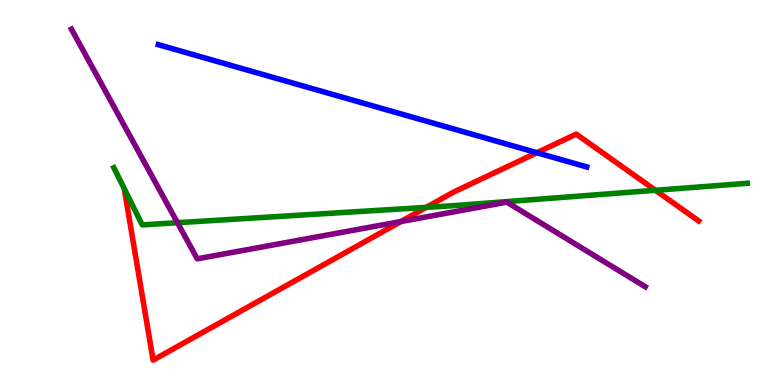[{'lines': ['blue', 'red'], 'intersections': [{'x': 6.93, 'y': 6.03}]}, {'lines': ['green', 'red'], 'intersections': [{'x': 5.5, 'y': 4.61}, {'x': 8.46, 'y': 5.06}]}, {'lines': ['purple', 'red'], 'intersections': [{'x': 5.17, 'y': 4.25}]}, {'lines': ['blue', 'green'], 'intersections': []}, {'lines': ['blue', 'purple'], 'intersections': []}, {'lines': ['green', 'purple'], 'intersections': [{'x': 2.29, 'y': 4.22}]}]